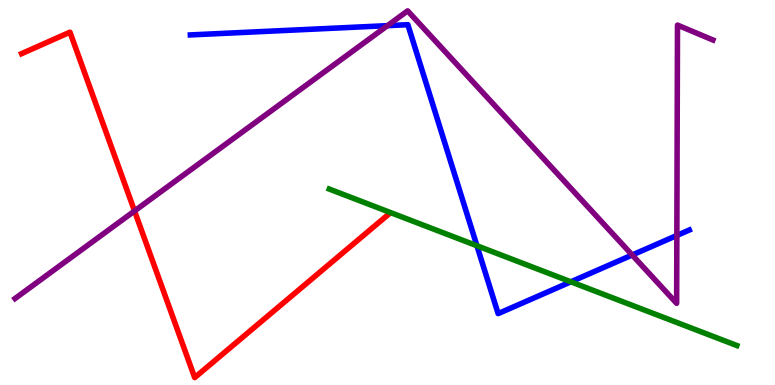[{'lines': ['blue', 'red'], 'intersections': []}, {'lines': ['green', 'red'], 'intersections': []}, {'lines': ['purple', 'red'], 'intersections': [{'x': 1.74, 'y': 4.52}]}, {'lines': ['blue', 'green'], 'intersections': [{'x': 6.15, 'y': 3.62}, {'x': 7.37, 'y': 2.68}]}, {'lines': ['blue', 'purple'], 'intersections': [{'x': 5.0, 'y': 9.33}, {'x': 8.16, 'y': 3.38}, {'x': 8.73, 'y': 3.88}]}, {'lines': ['green', 'purple'], 'intersections': []}]